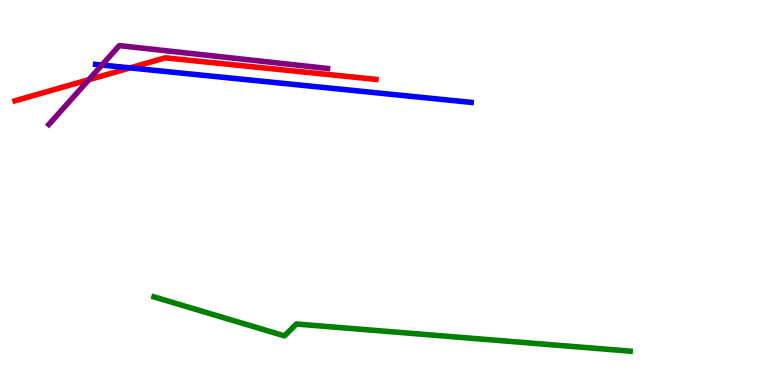[{'lines': ['blue', 'red'], 'intersections': [{'x': 1.68, 'y': 8.24}]}, {'lines': ['green', 'red'], 'intersections': []}, {'lines': ['purple', 'red'], 'intersections': [{'x': 1.15, 'y': 7.93}]}, {'lines': ['blue', 'green'], 'intersections': []}, {'lines': ['blue', 'purple'], 'intersections': [{'x': 1.32, 'y': 8.31}]}, {'lines': ['green', 'purple'], 'intersections': []}]